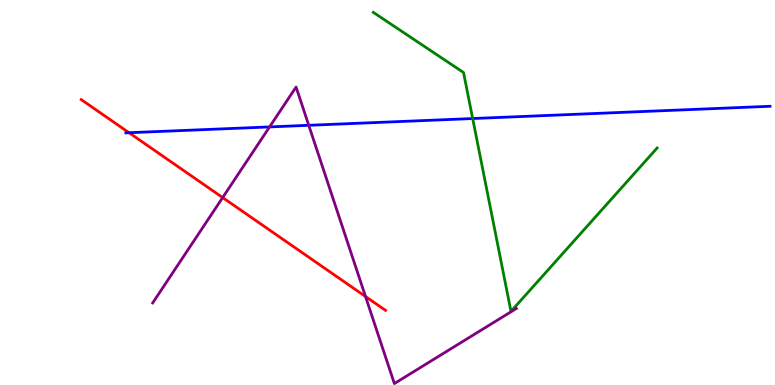[{'lines': ['blue', 'red'], 'intersections': [{'x': 1.66, 'y': 6.55}]}, {'lines': ['green', 'red'], 'intersections': []}, {'lines': ['purple', 'red'], 'intersections': [{'x': 2.87, 'y': 4.87}, {'x': 4.72, 'y': 2.3}]}, {'lines': ['blue', 'green'], 'intersections': [{'x': 6.1, 'y': 6.92}]}, {'lines': ['blue', 'purple'], 'intersections': [{'x': 3.48, 'y': 6.7}, {'x': 3.98, 'y': 6.75}]}, {'lines': ['green', 'purple'], 'intersections': []}]